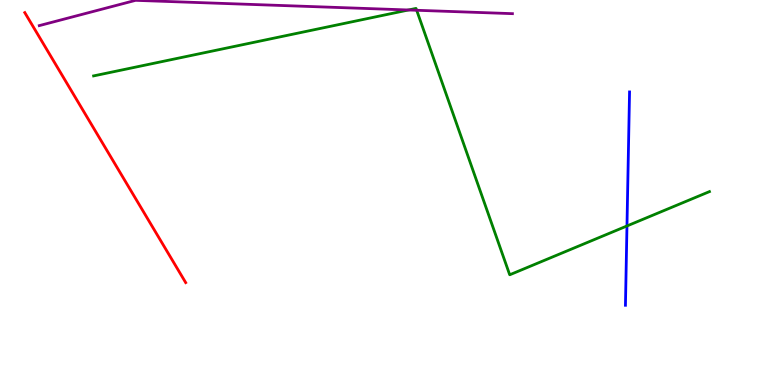[{'lines': ['blue', 'red'], 'intersections': []}, {'lines': ['green', 'red'], 'intersections': []}, {'lines': ['purple', 'red'], 'intersections': []}, {'lines': ['blue', 'green'], 'intersections': [{'x': 8.09, 'y': 4.13}]}, {'lines': ['blue', 'purple'], 'intersections': []}, {'lines': ['green', 'purple'], 'intersections': [{'x': 5.27, 'y': 9.74}, {'x': 5.38, 'y': 9.73}]}]